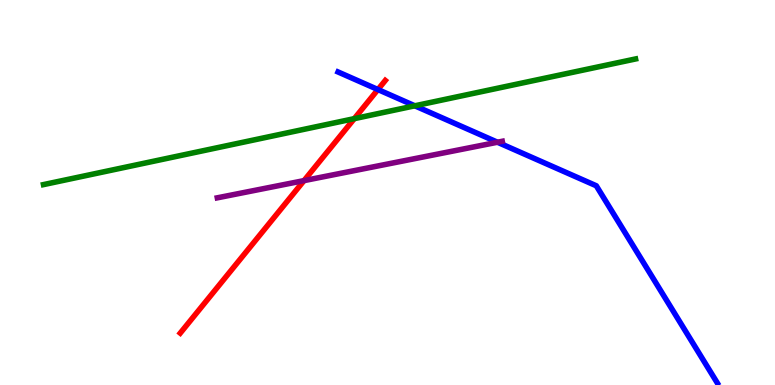[{'lines': ['blue', 'red'], 'intersections': [{'x': 4.88, 'y': 7.67}]}, {'lines': ['green', 'red'], 'intersections': [{'x': 4.57, 'y': 6.92}]}, {'lines': ['purple', 'red'], 'intersections': [{'x': 3.92, 'y': 5.31}]}, {'lines': ['blue', 'green'], 'intersections': [{'x': 5.35, 'y': 7.25}]}, {'lines': ['blue', 'purple'], 'intersections': [{'x': 6.42, 'y': 6.31}]}, {'lines': ['green', 'purple'], 'intersections': []}]